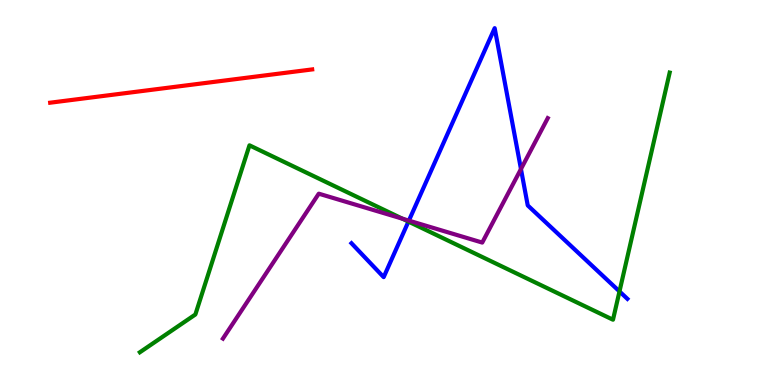[{'lines': ['blue', 'red'], 'intersections': []}, {'lines': ['green', 'red'], 'intersections': []}, {'lines': ['purple', 'red'], 'intersections': []}, {'lines': ['blue', 'green'], 'intersections': [{'x': 5.27, 'y': 4.24}, {'x': 7.99, 'y': 2.43}]}, {'lines': ['blue', 'purple'], 'intersections': [{'x': 5.28, 'y': 4.27}, {'x': 6.72, 'y': 5.61}]}, {'lines': ['green', 'purple'], 'intersections': [{'x': 5.19, 'y': 4.32}]}]